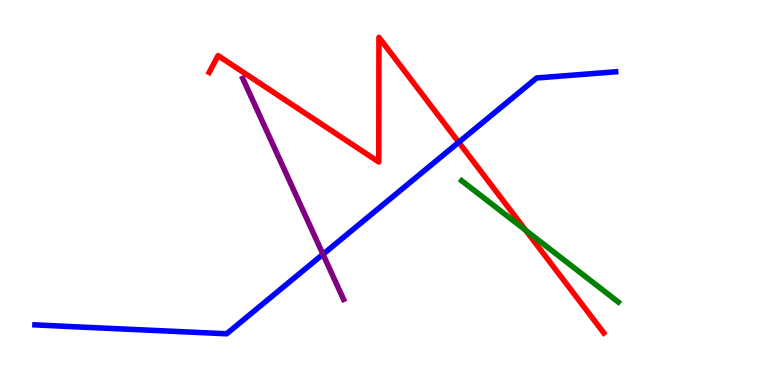[{'lines': ['blue', 'red'], 'intersections': [{'x': 5.92, 'y': 6.3}]}, {'lines': ['green', 'red'], 'intersections': [{'x': 6.78, 'y': 4.02}]}, {'lines': ['purple', 'red'], 'intersections': []}, {'lines': ['blue', 'green'], 'intersections': []}, {'lines': ['blue', 'purple'], 'intersections': [{'x': 4.17, 'y': 3.4}]}, {'lines': ['green', 'purple'], 'intersections': []}]